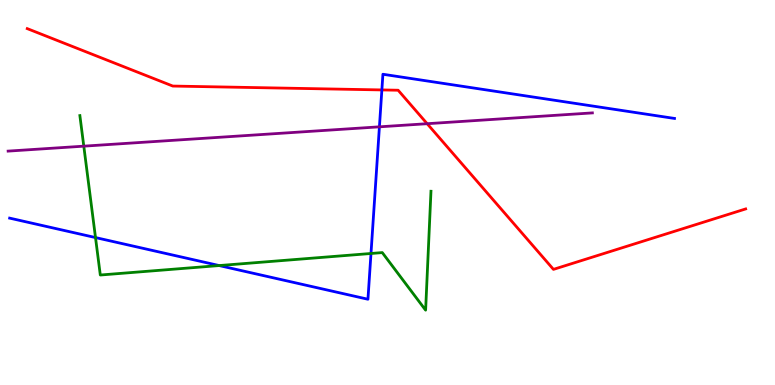[{'lines': ['blue', 'red'], 'intersections': [{'x': 4.93, 'y': 7.66}]}, {'lines': ['green', 'red'], 'intersections': []}, {'lines': ['purple', 'red'], 'intersections': [{'x': 5.51, 'y': 6.79}]}, {'lines': ['blue', 'green'], 'intersections': [{'x': 1.23, 'y': 3.83}, {'x': 2.83, 'y': 3.1}, {'x': 4.79, 'y': 3.42}]}, {'lines': ['blue', 'purple'], 'intersections': [{'x': 4.9, 'y': 6.71}]}, {'lines': ['green', 'purple'], 'intersections': [{'x': 1.08, 'y': 6.2}]}]